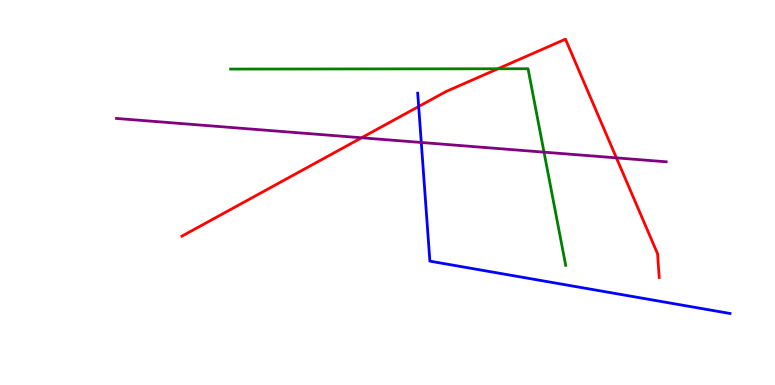[{'lines': ['blue', 'red'], 'intersections': [{'x': 5.4, 'y': 7.23}]}, {'lines': ['green', 'red'], 'intersections': [{'x': 6.42, 'y': 8.21}]}, {'lines': ['purple', 'red'], 'intersections': [{'x': 4.67, 'y': 6.42}, {'x': 7.95, 'y': 5.9}]}, {'lines': ['blue', 'green'], 'intersections': []}, {'lines': ['blue', 'purple'], 'intersections': [{'x': 5.44, 'y': 6.3}]}, {'lines': ['green', 'purple'], 'intersections': [{'x': 7.02, 'y': 6.05}]}]